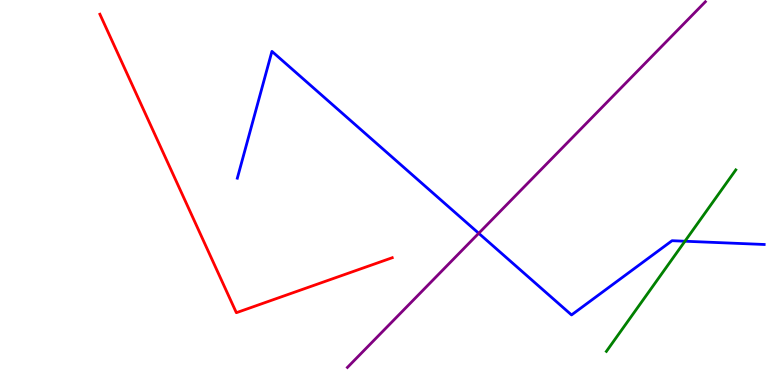[{'lines': ['blue', 'red'], 'intersections': []}, {'lines': ['green', 'red'], 'intersections': []}, {'lines': ['purple', 'red'], 'intersections': []}, {'lines': ['blue', 'green'], 'intersections': [{'x': 8.84, 'y': 3.73}]}, {'lines': ['blue', 'purple'], 'intersections': [{'x': 6.18, 'y': 3.94}]}, {'lines': ['green', 'purple'], 'intersections': []}]